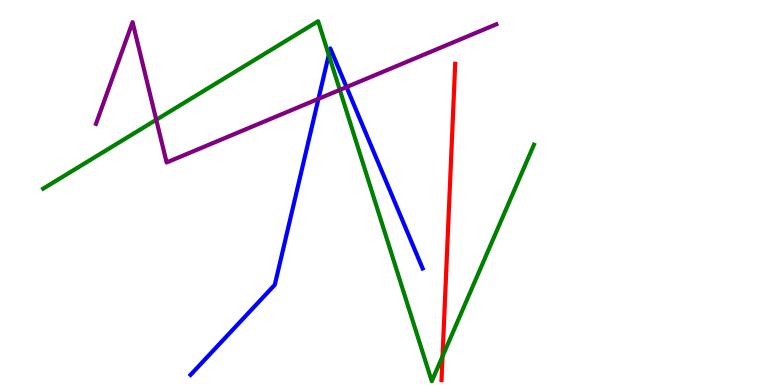[{'lines': ['blue', 'red'], 'intersections': []}, {'lines': ['green', 'red'], 'intersections': [{'x': 5.71, 'y': 0.745}]}, {'lines': ['purple', 'red'], 'intersections': []}, {'lines': ['blue', 'green'], 'intersections': [{'x': 4.24, 'y': 8.57}]}, {'lines': ['blue', 'purple'], 'intersections': [{'x': 4.11, 'y': 7.43}, {'x': 4.47, 'y': 7.74}]}, {'lines': ['green', 'purple'], 'intersections': [{'x': 2.02, 'y': 6.89}, {'x': 4.38, 'y': 7.67}]}]